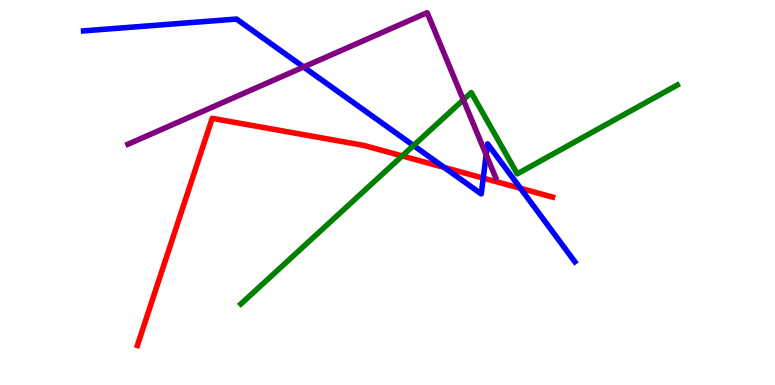[{'lines': ['blue', 'red'], 'intersections': [{'x': 5.73, 'y': 5.65}, {'x': 6.24, 'y': 5.37}, {'x': 6.72, 'y': 5.11}]}, {'lines': ['green', 'red'], 'intersections': [{'x': 5.19, 'y': 5.95}]}, {'lines': ['purple', 'red'], 'intersections': []}, {'lines': ['blue', 'green'], 'intersections': [{'x': 5.34, 'y': 6.22}]}, {'lines': ['blue', 'purple'], 'intersections': [{'x': 3.92, 'y': 8.26}, {'x': 6.27, 'y': 5.98}]}, {'lines': ['green', 'purple'], 'intersections': [{'x': 5.98, 'y': 7.41}]}]